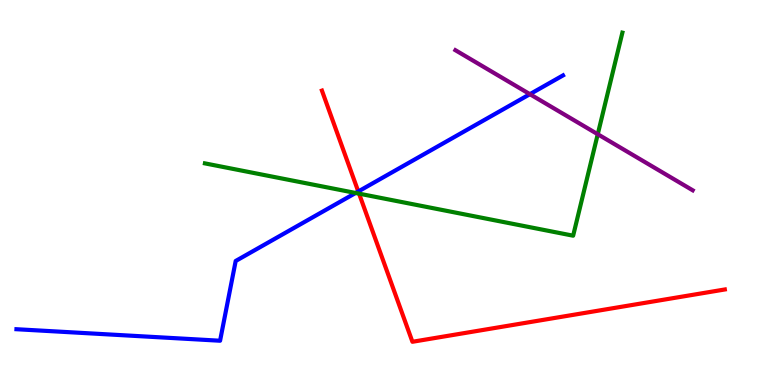[{'lines': ['blue', 'red'], 'intersections': [{'x': 4.62, 'y': 5.03}]}, {'lines': ['green', 'red'], 'intersections': [{'x': 4.63, 'y': 4.97}]}, {'lines': ['purple', 'red'], 'intersections': []}, {'lines': ['blue', 'green'], 'intersections': [{'x': 4.59, 'y': 4.99}]}, {'lines': ['blue', 'purple'], 'intersections': [{'x': 6.84, 'y': 7.55}]}, {'lines': ['green', 'purple'], 'intersections': [{'x': 7.71, 'y': 6.51}]}]